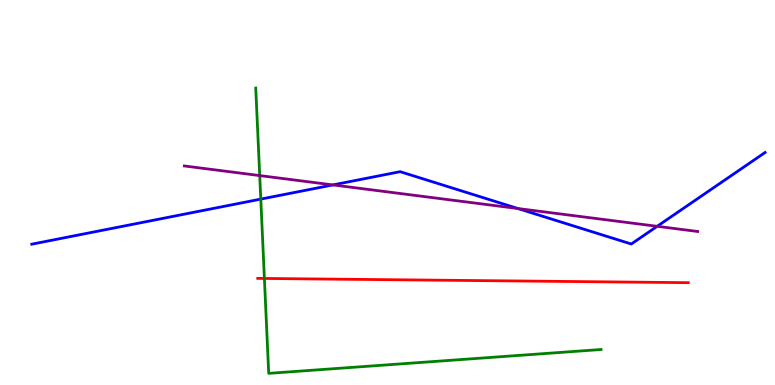[{'lines': ['blue', 'red'], 'intersections': []}, {'lines': ['green', 'red'], 'intersections': [{'x': 3.41, 'y': 2.77}]}, {'lines': ['purple', 'red'], 'intersections': []}, {'lines': ['blue', 'green'], 'intersections': [{'x': 3.37, 'y': 4.83}]}, {'lines': ['blue', 'purple'], 'intersections': [{'x': 4.3, 'y': 5.2}, {'x': 6.68, 'y': 4.58}, {'x': 8.48, 'y': 4.12}]}, {'lines': ['green', 'purple'], 'intersections': [{'x': 3.35, 'y': 5.44}]}]